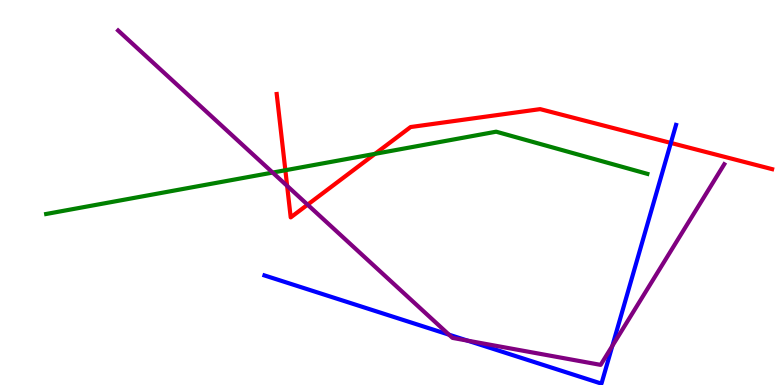[{'lines': ['blue', 'red'], 'intersections': [{'x': 8.66, 'y': 6.29}]}, {'lines': ['green', 'red'], 'intersections': [{'x': 3.68, 'y': 5.58}, {'x': 4.84, 'y': 6.0}]}, {'lines': ['purple', 'red'], 'intersections': [{'x': 3.7, 'y': 5.17}, {'x': 3.97, 'y': 4.68}]}, {'lines': ['blue', 'green'], 'intersections': []}, {'lines': ['blue', 'purple'], 'intersections': [{'x': 5.79, 'y': 1.31}, {'x': 6.03, 'y': 1.15}, {'x': 7.9, 'y': 1.02}]}, {'lines': ['green', 'purple'], 'intersections': [{'x': 3.52, 'y': 5.52}]}]